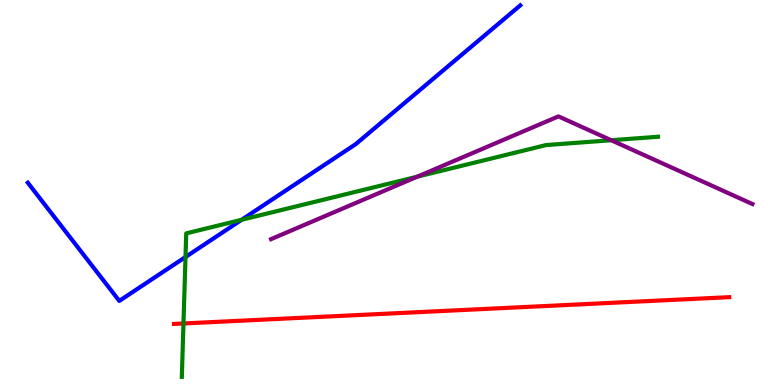[{'lines': ['blue', 'red'], 'intersections': []}, {'lines': ['green', 'red'], 'intersections': [{'x': 2.37, 'y': 1.6}]}, {'lines': ['purple', 'red'], 'intersections': []}, {'lines': ['blue', 'green'], 'intersections': [{'x': 2.39, 'y': 3.32}, {'x': 3.12, 'y': 4.29}]}, {'lines': ['blue', 'purple'], 'intersections': []}, {'lines': ['green', 'purple'], 'intersections': [{'x': 5.38, 'y': 5.41}, {'x': 7.89, 'y': 6.36}]}]